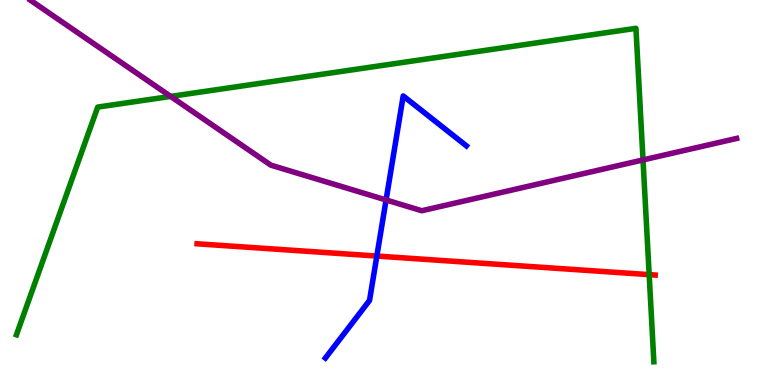[{'lines': ['blue', 'red'], 'intersections': [{'x': 4.86, 'y': 3.35}]}, {'lines': ['green', 'red'], 'intersections': [{'x': 8.38, 'y': 2.87}]}, {'lines': ['purple', 'red'], 'intersections': []}, {'lines': ['blue', 'green'], 'intersections': []}, {'lines': ['blue', 'purple'], 'intersections': [{'x': 4.98, 'y': 4.81}]}, {'lines': ['green', 'purple'], 'intersections': [{'x': 2.2, 'y': 7.5}, {'x': 8.3, 'y': 5.85}]}]